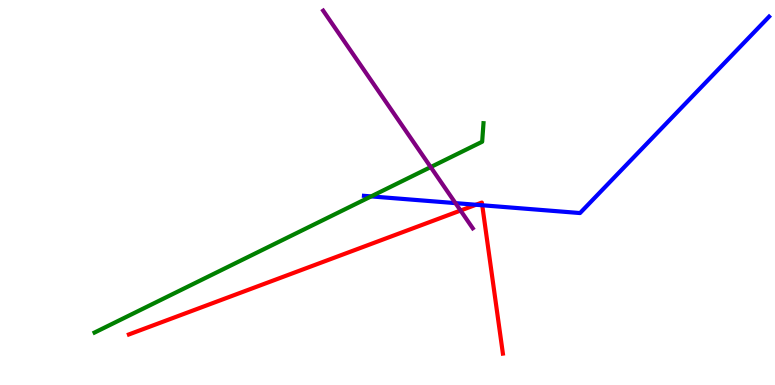[{'lines': ['blue', 'red'], 'intersections': [{'x': 6.14, 'y': 4.68}, {'x': 6.22, 'y': 4.67}]}, {'lines': ['green', 'red'], 'intersections': []}, {'lines': ['purple', 'red'], 'intersections': [{'x': 5.94, 'y': 4.53}]}, {'lines': ['blue', 'green'], 'intersections': [{'x': 4.79, 'y': 4.9}]}, {'lines': ['blue', 'purple'], 'intersections': [{'x': 5.88, 'y': 4.72}]}, {'lines': ['green', 'purple'], 'intersections': [{'x': 5.56, 'y': 5.66}]}]